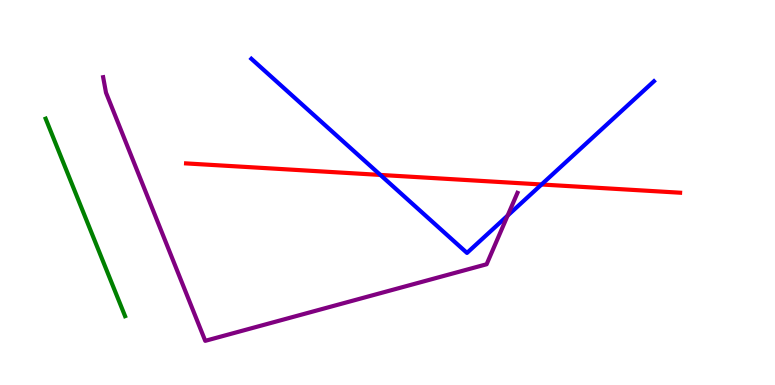[{'lines': ['blue', 'red'], 'intersections': [{'x': 4.91, 'y': 5.46}, {'x': 6.99, 'y': 5.21}]}, {'lines': ['green', 'red'], 'intersections': []}, {'lines': ['purple', 'red'], 'intersections': []}, {'lines': ['blue', 'green'], 'intersections': []}, {'lines': ['blue', 'purple'], 'intersections': [{'x': 6.55, 'y': 4.4}]}, {'lines': ['green', 'purple'], 'intersections': []}]